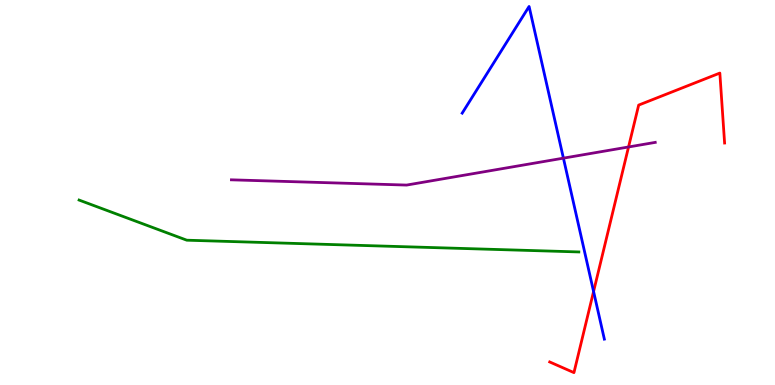[{'lines': ['blue', 'red'], 'intersections': [{'x': 7.66, 'y': 2.43}]}, {'lines': ['green', 'red'], 'intersections': []}, {'lines': ['purple', 'red'], 'intersections': [{'x': 8.11, 'y': 6.18}]}, {'lines': ['blue', 'green'], 'intersections': []}, {'lines': ['blue', 'purple'], 'intersections': [{'x': 7.27, 'y': 5.89}]}, {'lines': ['green', 'purple'], 'intersections': []}]